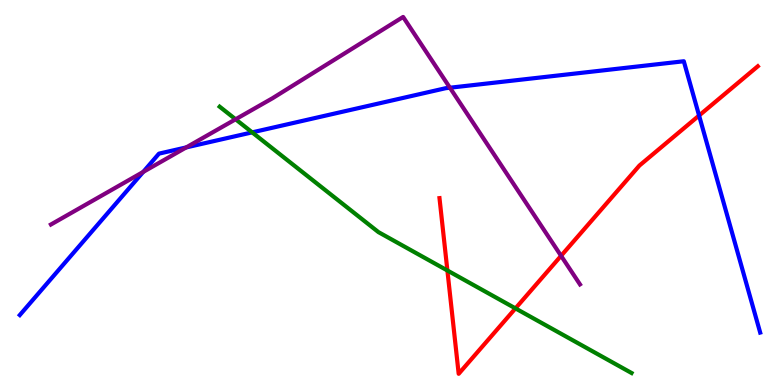[{'lines': ['blue', 'red'], 'intersections': [{'x': 9.02, 'y': 7.0}]}, {'lines': ['green', 'red'], 'intersections': [{'x': 5.77, 'y': 2.97}, {'x': 6.65, 'y': 1.99}]}, {'lines': ['purple', 'red'], 'intersections': [{'x': 7.24, 'y': 3.36}]}, {'lines': ['blue', 'green'], 'intersections': [{'x': 3.25, 'y': 6.56}]}, {'lines': ['blue', 'purple'], 'intersections': [{'x': 1.85, 'y': 5.53}, {'x': 2.4, 'y': 6.17}, {'x': 5.81, 'y': 7.72}]}, {'lines': ['green', 'purple'], 'intersections': [{'x': 3.04, 'y': 6.9}]}]